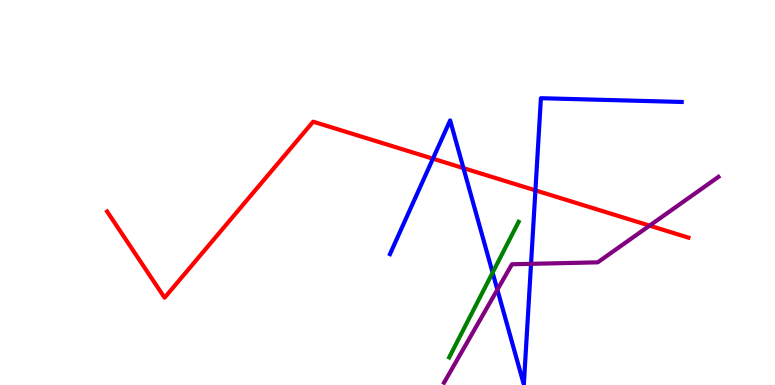[{'lines': ['blue', 'red'], 'intersections': [{'x': 5.59, 'y': 5.88}, {'x': 5.98, 'y': 5.63}, {'x': 6.91, 'y': 5.06}]}, {'lines': ['green', 'red'], 'intersections': []}, {'lines': ['purple', 'red'], 'intersections': [{'x': 8.38, 'y': 4.14}]}, {'lines': ['blue', 'green'], 'intersections': [{'x': 6.36, 'y': 2.92}]}, {'lines': ['blue', 'purple'], 'intersections': [{'x': 6.42, 'y': 2.48}, {'x': 6.85, 'y': 3.15}]}, {'lines': ['green', 'purple'], 'intersections': []}]